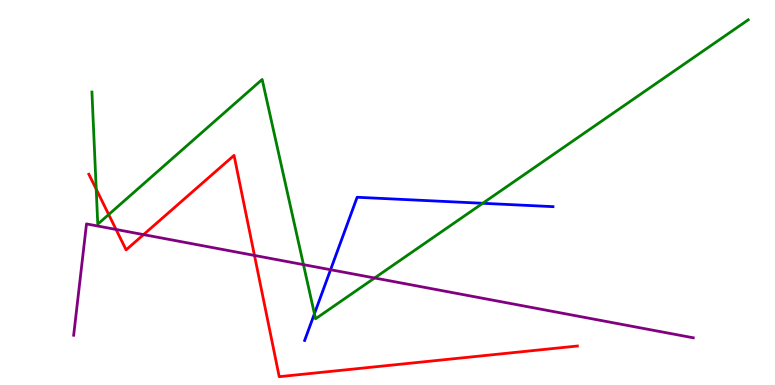[{'lines': ['blue', 'red'], 'intersections': []}, {'lines': ['green', 'red'], 'intersections': [{'x': 1.24, 'y': 5.09}, {'x': 1.4, 'y': 4.43}]}, {'lines': ['purple', 'red'], 'intersections': [{'x': 1.5, 'y': 4.04}, {'x': 1.85, 'y': 3.91}, {'x': 3.28, 'y': 3.37}]}, {'lines': ['blue', 'green'], 'intersections': [{'x': 4.06, 'y': 1.85}, {'x': 6.23, 'y': 4.72}]}, {'lines': ['blue', 'purple'], 'intersections': [{'x': 4.27, 'y': 2.99}]}, {'lines': ['green', 'purple'], 'intersections': [{'x': 3.92, 'y': 3.13}, {'x': 4.83, 'y': 2.78}]}]